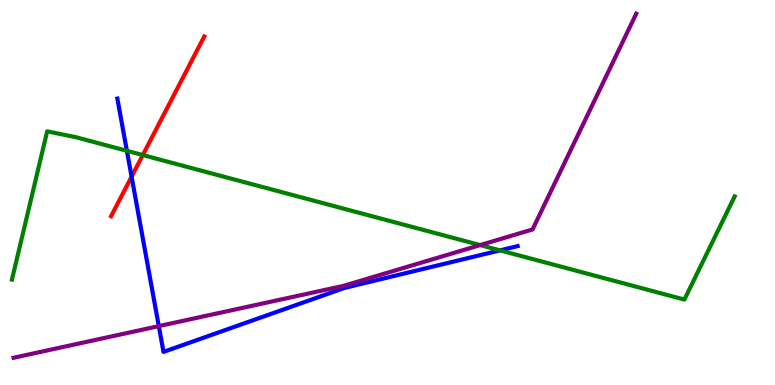[{'lines': ['blue', 'red'], 'intersections': [{'x': 1.7, 'y': 5.41}]}, {'lines': ['green', 'red'], 'intersections': [{'x': 1.84, 'y': 5.97}]}, {'lines': ['purple', 'red'], 'intersections': []}, {'lines': ['blue', 'green'], 'intersections': [{'x': 1.64, 'y': 6.08}, {'x': 6.45, 'y': 3.5}]}, {'lines': ['blue', 'purple'], 'intersections': [{'x': 2.05, 'y': 1.53}]}, {'lines': ['green', 'purple'], 'intersections': [{'x': 6.2, 'y': 3.63}]}]